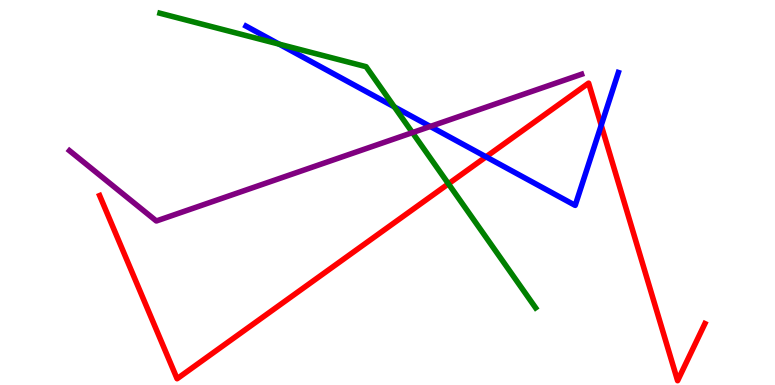[{'lines': ['blue', 'red'], 'intersections': [{'x': 6.27, 'y': 5.93}, {'x': 7.76, 'y': 6.75}]}, {'lines': ['green', 'red'], 'intersections': [{'x': 5.79, 'y': 5.23}]}, {'lines': ['purple', 'red'], 'intersections': []}, {'lines': ['blue', 'green'], 'intersections': [{'x': 3.6, 'y': 8.85}, {'x': 5.09, 'y': 7.22}]}, {'lines': ['blue', 'purple'], 'intersections': [{'x': 5.55, 'y': 6.72}]}, {'lines': ['green', 'purple'], 'intersections': [{'x': 5.32, 'y': 6.56}]}]